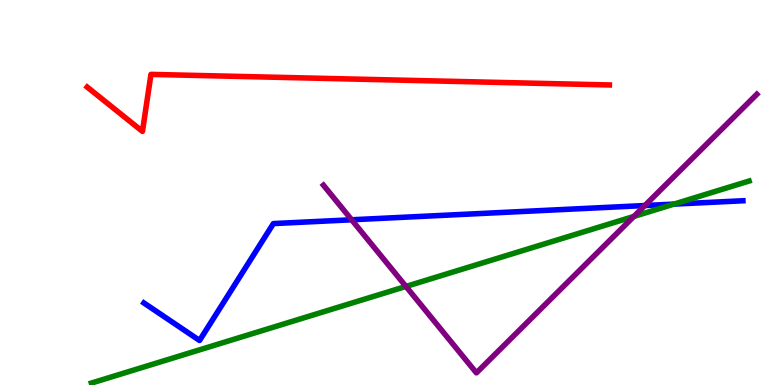[{'lines': ['blue', 'red'], 'intersections': []}, {'lines': ['green', 'red'], 'intersections': []}, {'lines': ['purple', 'red'], 'intersections': []}, {'lines': ['blue', 'green'], 'intersections': [{'x': 8.7, 'y': 4.7}]}, {'lines': ['blue', 'purple'], 'intersections': [{'x': 4.54, 'y': 4.29}, {'x': 8.32, 'y': 4.66}]}, {'lines': ['green', 'purple'], 'intersections': [{'x': 5.24, 'y': 2.56}, {'x': 8.18, 'y': 4.38}]}]